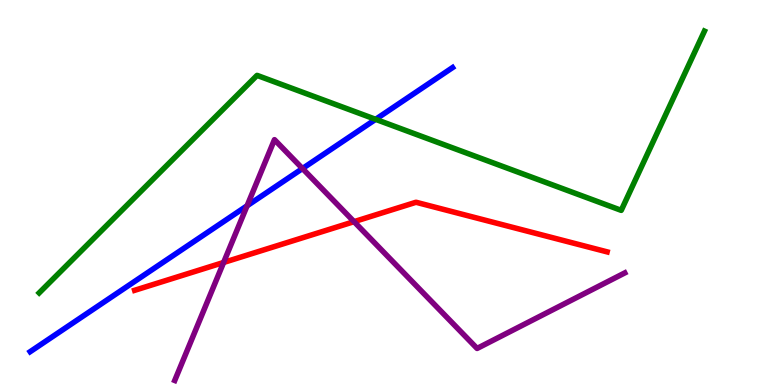[{'lines': ['blue', 'red'], 'intersections': []}, {'lines': ['green', 'red'], 'intersections': []}, {'lines': ['purple', 'red'], 'intersections': [{'x': 2.89, 'y': 3.18}, {'x': 4.57, 'y': 4.24}]}, {'lines': ['blue', 'green'], 'intersections': [{'x': 4.85, 'y': 6.9}]}, {'lines': ['blue', 'purple'], 'intersections': [{'x': 3.19, 'y': 4.65}, {'x': 3.9, 'y': 5.62}]}, {'lines': ['green', 'purple'], 'intersections': []}]